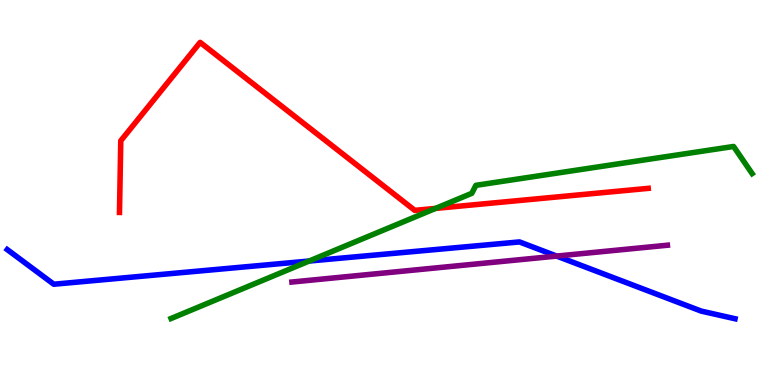[{'lines': ['blue', 'red'], 'intersections': []}, {'lines': ['green', 'red'], 'intersections': [{'x': 5.62, 'y': 4.59}]}, {'lines': ['purple', 'red'], 'intersections': []}, {'lines': ['blue', 'green'], 'intersections': [{'x': 3.99, 'y': 3.22}]}, {'lines': ['blue', 'purple'], 'intersections': [{'x': 7.18, 'y': 3.35}]}, {'lines': ['green', 'purple'], 'intersections': []}]